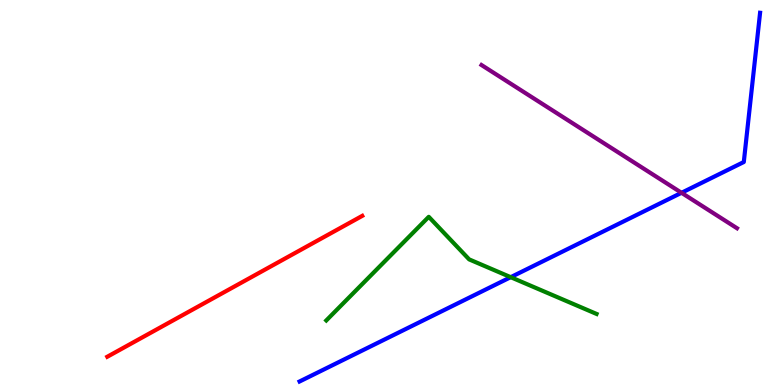[{'lines': ['blue', 'red'], 'intersections': []}, {'lines': ['green', 'red'], 'intersections': []}, {'lines': ['purple', 'red'], 'intersections': []}, {'lines': ['blue', 'green'], 'intersections': [{'x': 6.59, 'y': 2.8}]}, {'lines': ['blue', 'purple'], 'intersections': [{'x': 8.79, 'y': 4.99}]}, {'lines': ['green', 'purple'], 'intersections': []}]